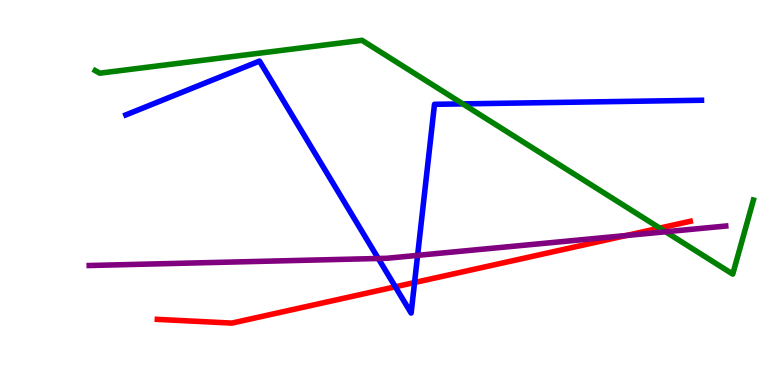[{'lines': ['blue', 'red'], 'intersections': [{'x': 5.1, 'y': 2.55}, {'x': 5.35, 'y': 2.66}]}, {'lines': ['green', 'red'], 'intersections': [{'x': 8.51, 'y': 4.08}]}, {'lines': ['purple', 'red'], 'intersections': [{'x': 8.08, 'y': 3.88}]}, {'lines': ['blue', 'green'], 'intersections': [{'x': 5.97, 'y': 7.3}]}, {'lines': ['blue', 'purple'], 'intersections': [{'x': 4.88, 'y': 3.29}, {'x': 5.39, 'y': 3.37}]}, {'lines': ['green', 'purple'], 'intersections': [{'x': 8.59, 'y': 3.98}]}]